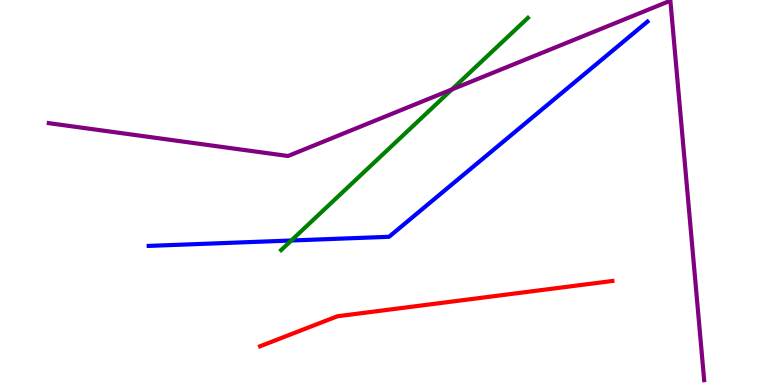[{'lines': ['blue', 'red'], 'intersections': []}, {'lines': ['green', 'red'], 'intersections': []}, {'lines': ['purple', 'red'], 'intersections': []}, {'lines': ['blue', 'green'], 'intersections': [{'x': 3.76, 'y': 3.75}]}, {'lines': ['blue', 'purple'], 'intersections': []}, {'lines': ['green', 'purple'], 'intersections': [{'x': 5.83, 'y': 7.68}]}]